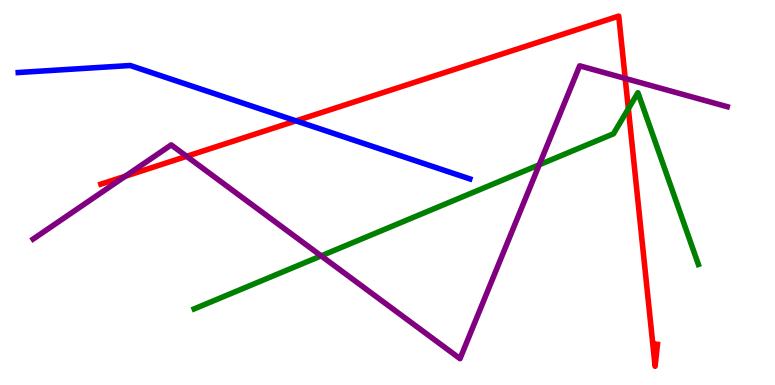[{'lines': ['blue', 'red'], 'intersections': [{'x': 3.82, 'y': 6.86}]}, {'lines': ['green', 'red'], 'intersections': [{'x': 8.11, 'y': 7.18}]}, {'lines': ['purple', 'red'], 'intersections': [{'x': 1.62, 'y': 5.42}, {'x': 2.41, 'y': 5.94}, {'x': 8.07, 'y': 7.96}]}, {'lines': ['blue', 'green'], 'intersections': []}, {'lines': ['blue', 'purple'], 'intersections': []}, {'lines': ['green', 'purple'], 'intersections': [{'x': 4.14, 'y': 3.35}, {'x': 6.96, 'y': 5.72}]}]